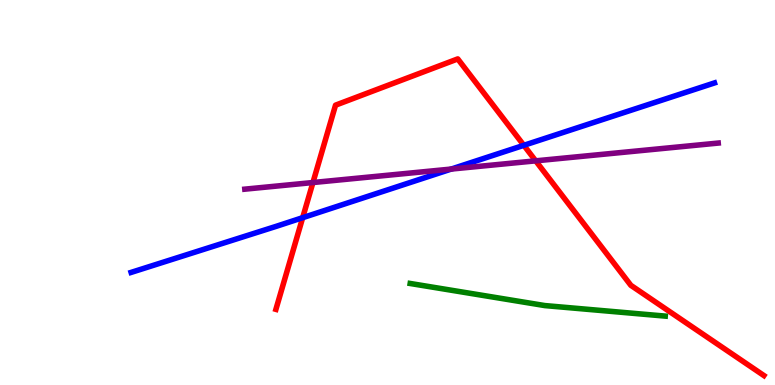[{'lines': ['blue', 'red'], 'intersections': [{'x': 3.91, 'y': 4.35}, {'x': 6.76, 'y': 6.23}]}, {'lines': ['green', 'red'], 'intersections': []}, {'lines': ['purple', 'red'], 'intersections': [{'x': 4.04, 'y': 5.26}, {'x': 6.91, 'y': 5.82}]}, {'lines': ['blue', 'green'], 'intersections': []}, {'lines': ['blue', 'purple'], 'intersections': [{'x': 5.82, 'y': 5.61}]}, {'lines': ['green', 'purple'], 'intersections': []}]